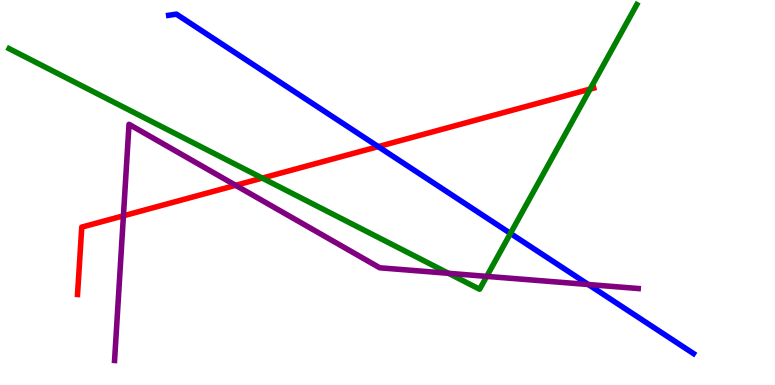[{'lines': ['blue', 'red'], 'intersections': [{'x': 4.88, 'y': 6.19}]}, {'lines': ['green', 'red'], 'intersections': [{'x': 3.38, 'y': 5.37}, {'x': 7.61, 'y': 7.69}]}, {'lines': ['purple', 'red'], 'intersections': [{'x': 1.59, 'y': 4.39}, {'x': 3.04, 'y': 5.19}]}, {'lines': ['blue', 'green'], 'intersections': [{'x': 6.59, 'y': 3.94}]}, {'lines': ['blue', 'purple'], 'intersections': [{'x': 7.59, 'y': 2.61}]}, {'lines': ['green', 'purple'], 'intersections': [{'x': 5.79, 'y': 2.9}, {'x': 6.28, 'y': 2.82}]}]